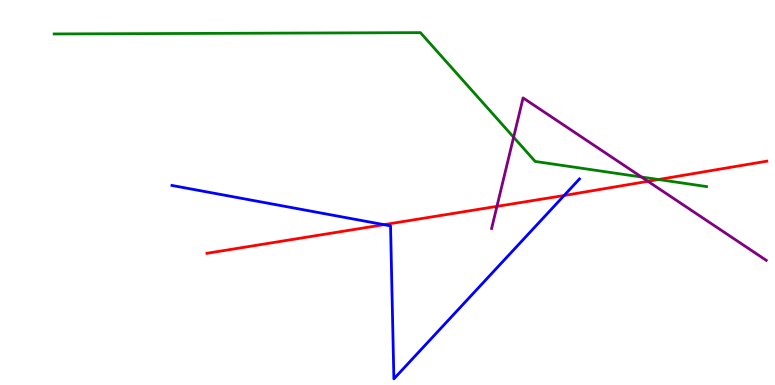[{'lines': ['blue', 'red'], 'intersections': [{'x': 4.95, 'y': 4.16}, {'x': 7.28, 'y': 4.92}]}, {'lines': ['green', 'red'], 'intersections': [{'x': 8.5, 'y': 5.34}]}, {'lines': ['purple', 'red'], 'intersections': [{'x': 6.41, 'y': 4.64}, {'x': 8.36, 'y': 5.29}]}, {'lines': ['blue', 'green'], 'intersections': []}, {'lines': ['blue', 'purple'], 'intersections': []}, {'lines': ['green', 'purple'], 'intersections': [{'x': 6.63, 'y': 6.44}, {'x': 8.28, 'y': 5.4}]}]